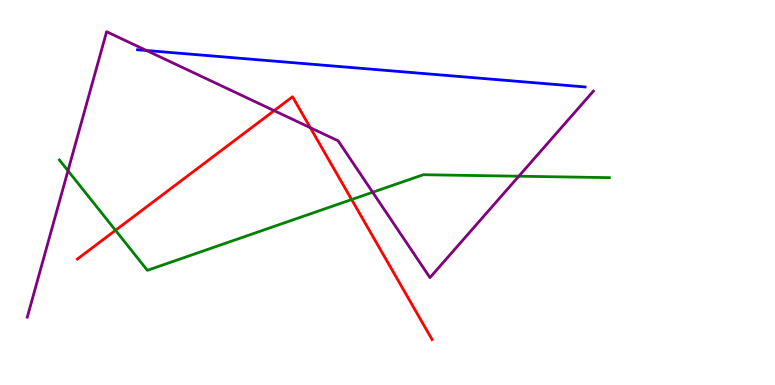[{'lines': ['blue', 'red'], 'intersections': []}, {'lines': ['green', 'red'], 'intersections': [{'x': 1.49, 'y': 4.02}, {'x': 4.54, 'y': 4.82}]}, {'lines': ['purple', 'red'], 'intersections': [{'x': 3.54, 'y': 7.13}, {'x': 4.0, 'y': 6.68}]}, {'lines': ['blue', 'green'], 'intersections': []}, {'lines': ['blue', 'purple'], 'intersections': [{'x': 1.89, 'y': 8.69}]}, {'lines': ['green', 'purple'], 'intersections': [{'x': 0.877, 'y': 5.57}, {'x': 4.81, 'y': 5.01}, {'x': 6.69, 'y': 5.42}]}]